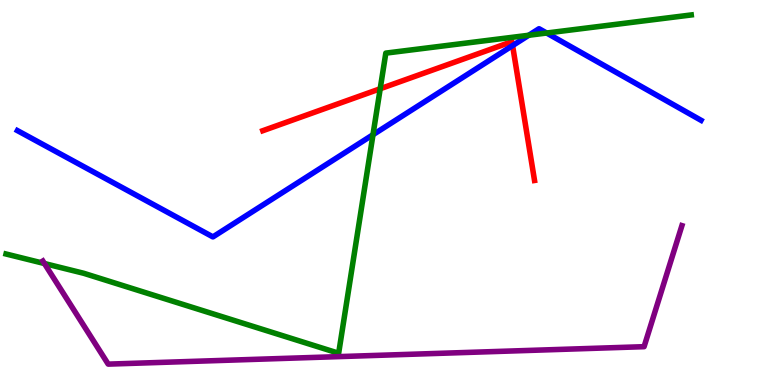[{'lines': ['blue', 'red'], 'intersections': [{'x': 6.61, 'y': 8.82}]}, {'lines': ['green', 'red'], 'intersections': [{'x': 4.91, 'y': 7.69}]}, {'lines': ['purple', 'red'], 'intersections': []}, {'lines': ['blue', 'green'], 'intersections': [{'x': 4.81, 'y': 6.5}, {'x': 6.82, 'y': 9.08}, {'x': 7.05, 'y': 9.14}]}, {'lines': ['blue', 'purple'], 'intersections': []}, {'lines': ['green', 'purple'], 'intersections': [{'x': 0.573, 'y': 3.16}]}]